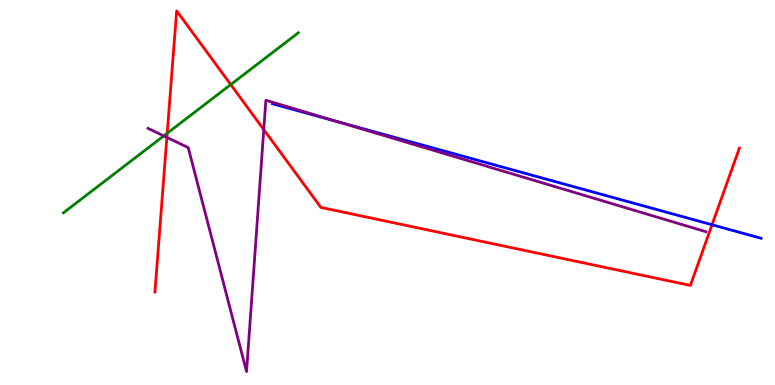[{'lines': ['blue', 'red'], 'intersections': [{'x': 9.19, 'y': 4.16}]}, {'lines': ['green', 'red'], 'intersections': [{'x': 2.16, 'y': 6.54}, {'x': 2.98, 'y': 7.8}]}, {'lines': ['purple', 'red'], 'intersections': [{'x': 2.15, 'y': 6.43}, {'x': 3.4, 'y': 6.63}]}, {'lines': ['blue', 'green'], 'intersections': []}, {'lines': ['blue', 'purple'], 'intersections': [{'x': 4.35, 'y': 6.84}]}, {'lines': ['green', 'purple'], 'intersections': [{'x': 2.11, 'y': 6.47}]}]